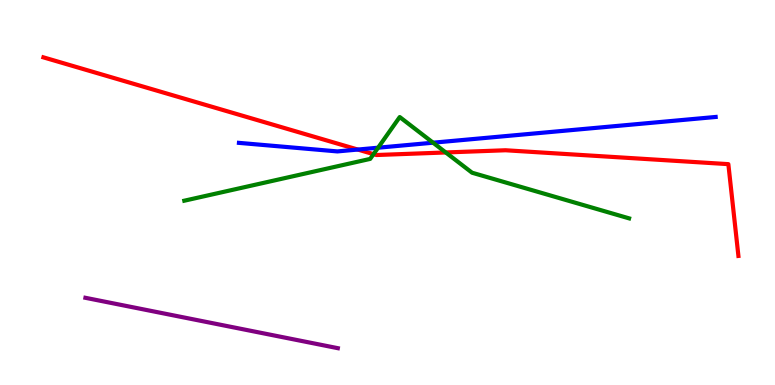[{'lines': ['blue', 'red'], 'intersections': [{'x': 4.62, 'y': 6.12}]}, {'lines': ['green', 'red'], 'intersections': [{'x': 4.82, 'y': 6.0}, {'x': 5.75, 'y': 6.04}]}, {'lines': ['purple', 'red'], 'intersections': []}, {'lines': ['blue', 'green'], 'intersections': [{'x': 4.88, 'y': 6.16}, {'x': 5.59, 'y': 6.29}]}, {'lines': ['blue', 'purple'], 'intersections': []}, {'lines': ['green', 'purple'], 'intersections': []}]